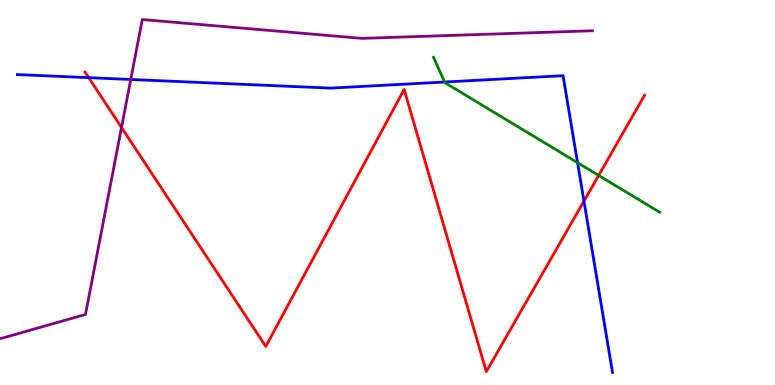[{'lines': ['blue', 'red'], 'intersections': [{'x': 1.14, 'y': 7.98}, {'x': 7.53, 'y': 4.78}]}, {'lines': ['green', 'red'], 'intersections': [{'x': 7.72, 'y': 5.44}]}, {'lines': ['purple', 'red'], 'intersections': [{'x': 1.57, 'y': 6.69}]}, {'lines': ['blue', 'green'], 'intersections': [{'x': 5.74, 'y': 7.87}, {'x': 7.45, 'y': 5.77}]}, {'lines': ['blue', 'purple'], 'intersections': [{'x': 1.69, 'y': 7.94}]}, {'lines': ['green', 'purple'], 'intersections': []}]